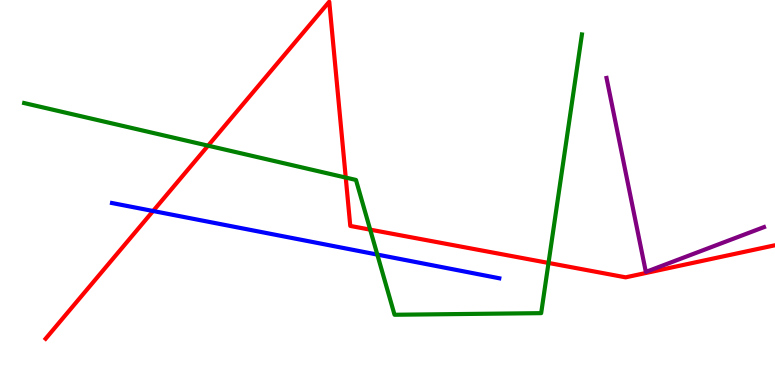[{'lines': ['blue', 'red'], 'intersections': [{'x': 1.98, 'y': 4.52}]}, {'lines': ['green', 'red'], 'intersections': [{'x': 2.68, 'y': 6.22}, {'x': 4.46, 'y': 5.39}, {'x': 4.78, 'y': 4.04}, {'x': 7.08, 'y': 3.17}]}, {'lines': ['purple', 'red'], 'intersections': []}, {'lines': ['blue', 'green'], 'intersections': [{'x': 4.87, 'y': 3.39}]}, {'lines': ['blue', 'purple'], 'intersections': []}, {'lines': ['green', 'purple'], 'intersections': []}]